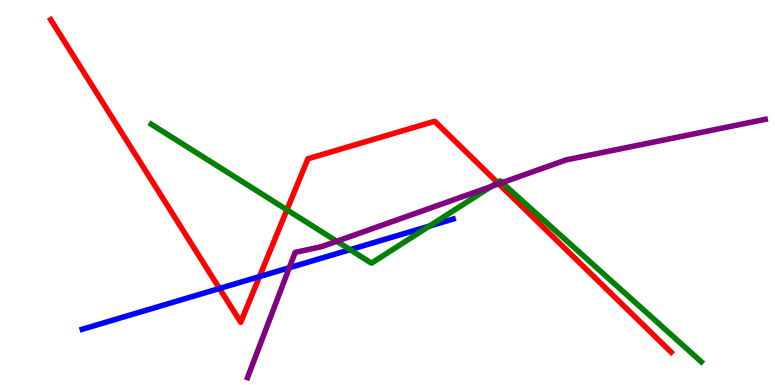[{'lines': ['blue', 'red'], 'intersections': [{'x': 2.83, 'y': 2.51}, {'x': 3.35, 'y': 2.82}]}, {'lines': ['green', 'red'], 'intersections': [{'x': 3.7, 'y': 4.55}, {'x': 6.42, 'y': 5.26}]}, {'lines': ['purple', 'red'], 'intersections': [{'x': 6.44, 'y': 5.23}]}, {'lines': ['blue', 'green'], 'intersections': [{'x': 4.52, 'y': 3.52}, {'x': 5.54, 'y': 4.13}]}, {'lines': ['blue', 'purple'], 'intersections': [{'x': 3.73, 'y': 3.05}]}, {'lines': ['green', 'purple'], 'intersections': [{'x': 4.35, 'y': 3.73}, {'x': 6.34, 'y': 5.16}, {'x': 6.48, 'y': 5.26}]}]